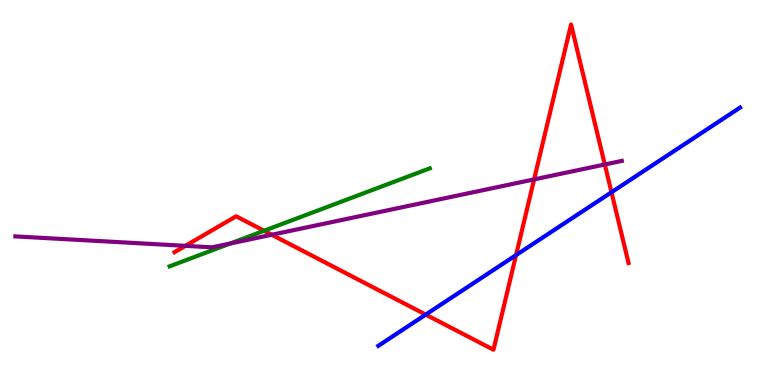[{'lines': ['blue', 'red'], 'intersections': [{'x': 5.49, 'y': 1.83}, {'x': 6.66, 'y': 3.37}, {'x': 7.89, 'y': 5.01}]}, {'lines': ['green', 'red'], 'intersections': [{'x': 3.41, 'y': 4.01}]}, {'lines': ['purple', 'red'], 'intersections': [{'x': 2.39, 'y': 3.61}, {'x': 3.51, 'y': 3.9}, {'x': 6.89, 'y': 5.34}, {'x': 7.8, 'y': 5.73}]}, {'lines': ['blue', 'green'], 'intersections': []}, {'lines': ['blue', 'purple'], 'intersections': []}, {'lines': ['green', 'purple'], 'intersections': [{'x': 2.97, 'y': 3.68}]}]